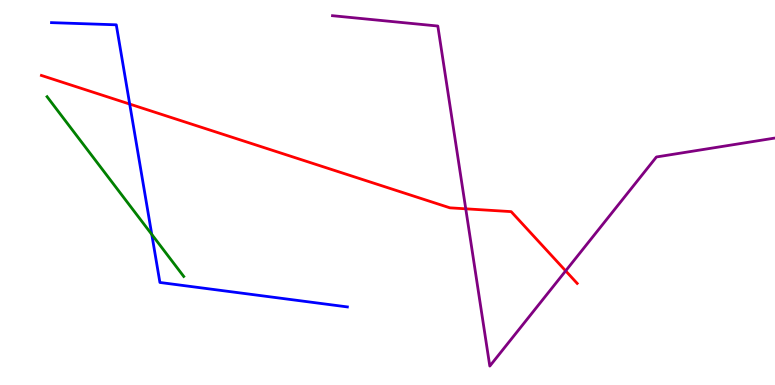[{'lines': ['blue', 'red'], 'intersections': [{'x': 1.67, 'y': 7.3}]}, {'lines': ['green', 'red'], 'intersections': []}, {'lines': ['purple', 'red'], 'intersections': [{'x': 6.01, 'y': 4.58}, {'x': 7.3, 'y': 2.96}]}, {'lines': ['blue', 'green'], 'intersections': [{'x': 1.96, 'y': 3.91}]}, {'lines': ['blue', 'purple'], 'intersections': []}, {'lines': ['green', 'purple'], 'intersections': []}]